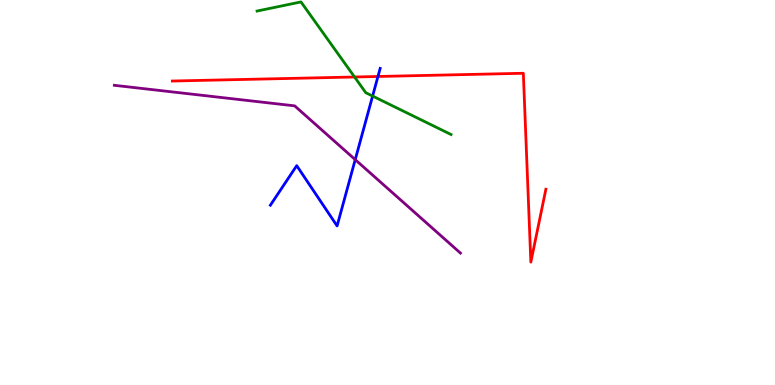[{'lines': ['blue', 'red'], 'intersections': [{'x': 4.88, 'y': 8.01}]}, {'lines': ['green', 'red'], 'intersections': [{'x': 4.58, 'y': 8.0}]}, {'lines': ['purple', 'red'], 'intersections': []}, {'lines': ['blue', 'green'], 'intersections': [{'x': 4.81, 'y': 7.5}]}, {'lines': ['blue', 'purple'], 'intersections': [{'x': 4.58, 'y': 5.85}]}, {'lines': ['green', 'purple'], 'intersections': []}]